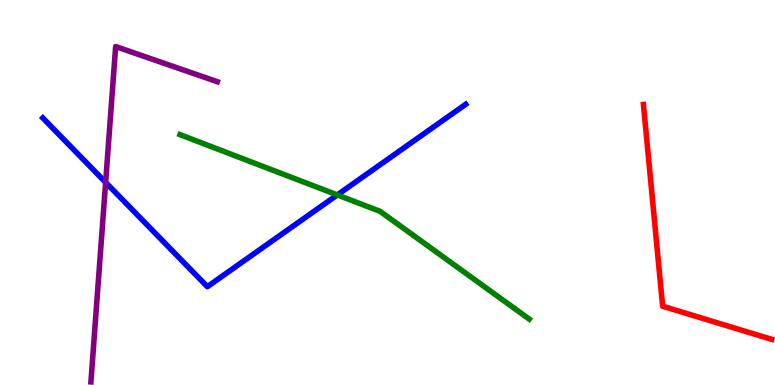[{'lines': ['blue', 'red'], 'intersections': []}, {'lines': ['green', 'red'], 'intersections': []}, {'lines': ['purple', 'red'], 'intersections': []}, {'lines': ['blue', 'green'], 'intersections': [{'x': 4.35, 'y': 4.94}]}, {'lines': ['blue', 'purple'], 'intersections': [{'x': 1.36, 'y': 5.26}]}, {'lines': ['green', 'purple'], 'intersections': []}]